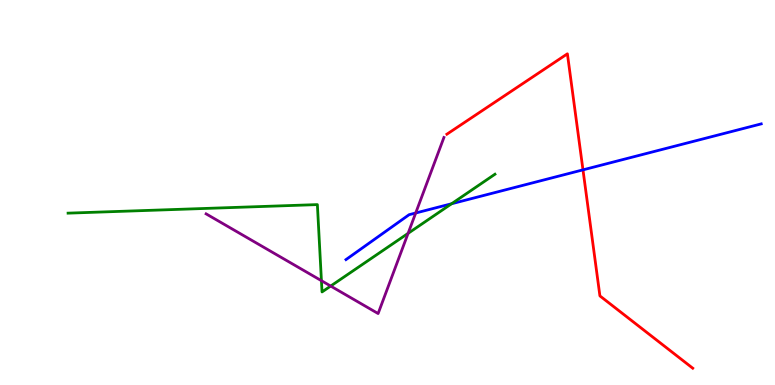[{'lines': ['blue', 'red'], 'intersections': [{'x': 7.52, 'y': 5.59}]}, {'lines': ['green', 'red'], 'intersections': []}, {'lines': ['purple', 'red'], 'intersections': []}, {'lines': ['blue', 'green'], 'intersections': [{'x': 5.83, 'y': 4.71}]}, {'lines': ['blue', 'purple'], 'intersections': [{'x': 5.36, 'y': 4.47}]}, {'lines': ['green', 'purple'], 'intersections': [{'x': 4.15, 'y': 2.71}, {'x': 4.27, 'y': 2.57}, {'x': 5.27, 'y': 3.94}]}]